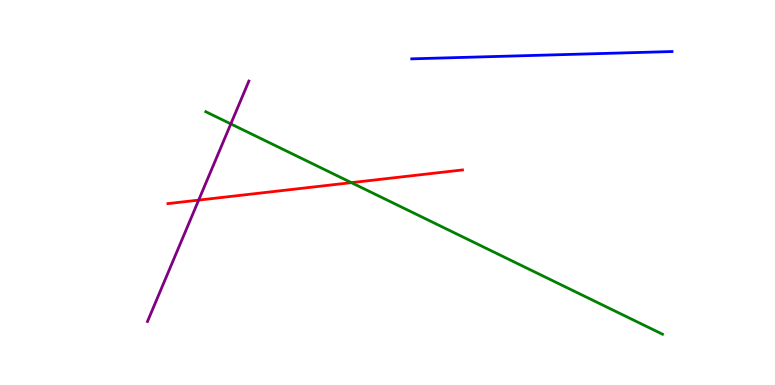[{'lines': ['blue', 'red'], 'intersections': []}, {'lines': ['green', 'red'], 'intersections': [{'x': 4.53, 'y': 5.26}]}, {'lines': ['purple', 'red'], 'intersections': [{'x': 2.56, 'y': 4.8}]}, {'lines': ['blue', 'green'], 'intersections': []}, {'lines': ['blue', 'purple'], 'intersections': []}, {'lines': ['green', 'purple'], 'intersections': [{'x': 2.98, 'y': 6.78}]}]